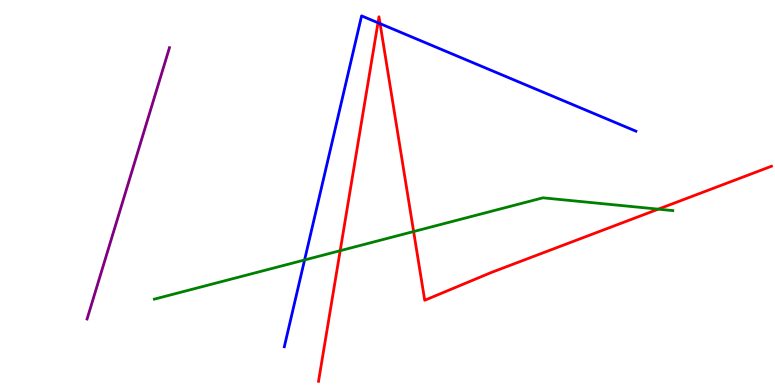[{'lines': ['blue', 'red'], 'intersections': [{'x': 4.88, 'y': 9.41}, {'x': 4.9, 'y': 9.39}]}, {'lines': ['green', 'red'], 'intersections': [{'x': 4.39, 'y': 3.49}, {'x': 5.34, 'y': 3.99}, {'x': 8.49, 'y': 4.57}]}, {'lines': ['purple', 'red'], 'intersections': []}, {'lines': ['blue', 'green'], 'intersections': [{'x': 3.93, 'y': 3.25}]}, {'lines': ['blue', 'purple'], 'intersections': []}, {'lines': ['green', 'purple'], 'intersections': []}]